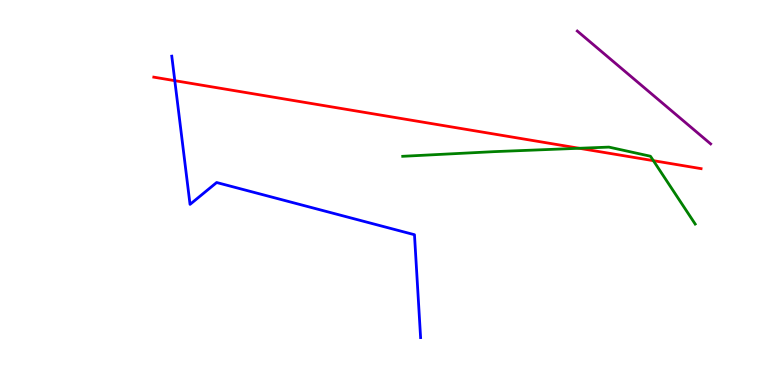[{'lines': ['blue', 'red'], 'intersections': [{'x': 2.26, 'y': 7.9}]}, {'lines': ['green', 'red'], 'intersections': [{'x': 7.47, 'y': 6.15}, {'x': 8.43, 'y': 5.83}]}, {'lines': ['purple', 'red'], 'intersections': []}, {'lines': ['blue', 'green'], 'intersections': []}, {'lines': ['blue', 'purple'], 'intersections': []}, {'lines': ['green', 'purple'], 'intersections': []}]